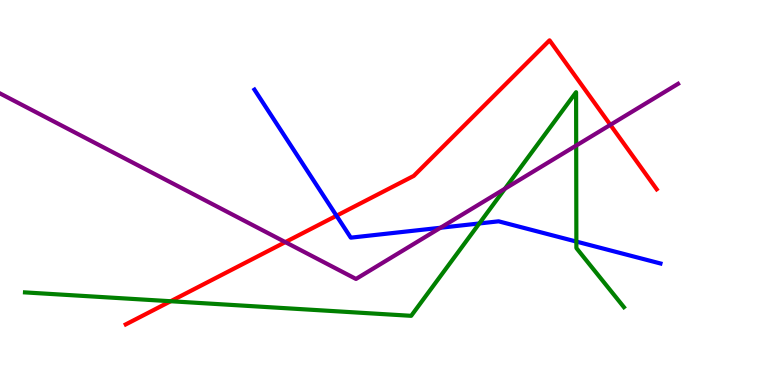[{'lines': ['blue', 'red'], 'intersections': [{'x': 4.34, 'y': 4.4}]}, {'lines': ['green', 'red'], 'intersections': [{'x': 2.2, 'y': 2.18}]}, {'lines': ['purple', 'red'], 'intersections': [{'x': 3.68, 'y': 3.71}, {'x': 7.88, 'y': 6.76}]}, {'lines': ['blue', 'green'], 'intersections': [{'x': 6.18, 'y': 4.2}, {'x': 7.44, 'y': 3.73}]}, {'lines': ['blue', 'purple'], 'intersections': [{'x': 5.68, 'y': 4.08}]}, {'lines': ['green', 'purple'], 'intersections': [{'x': 6.51, 'y': 5.1}, {'x': 7.43, 'y': 6.22}]}]